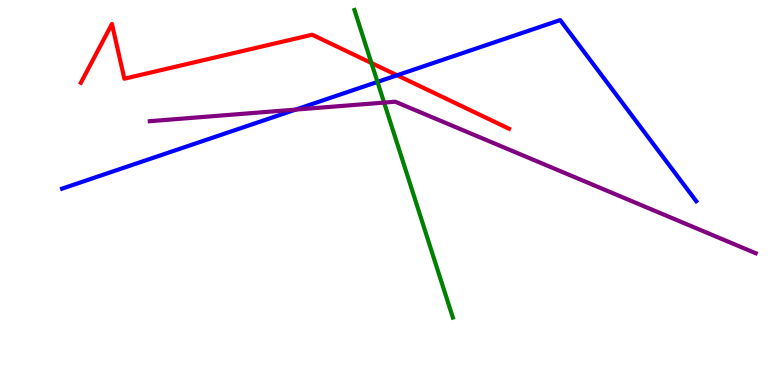[{'lines': ['blue', 'red'], 'intersections': [{'x': 5.12, 'y': 8.05}]}, {'lines': ['green', 'red'], 'intersections': [{'x': 4.79, 'y': 8.36}]}, {'lines': ['purple', 'red'], 'intersections': []}, {'lines': ['blue', 'green'], 'intersections': [{'x': 4.87, 'y': 7.87}]}, {'lines': ['blue', 'purple'], 'intersections': [{'x': 3.81, 'y': 7.15}]}, {'lines': ['green', 'purple'], 'intersections': [{'x': 4.96, 'y': 7.34}]}]